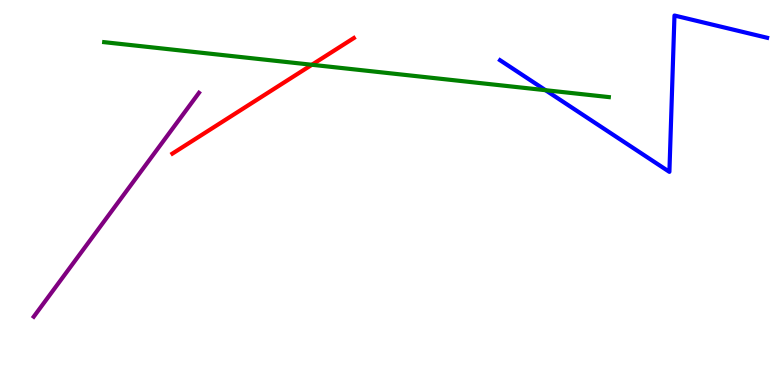[{'lines': ['blue', 'red'], 'intersections': []}, {'lines': ['green', 'red'], 'intersections': [{'x': 4.02, 'y': 8.32}]}, {'lines': ['purple', 'red'], 'intersections': []}, {'lines': ['blue', 'green'], 'intersections': [{'x': 7.04, 'y': 7.66}]}, {'lines': ['blue', 'purple'], 'intersections': []}, {'lines': ['green', 'purple'], 'intersections': []}]